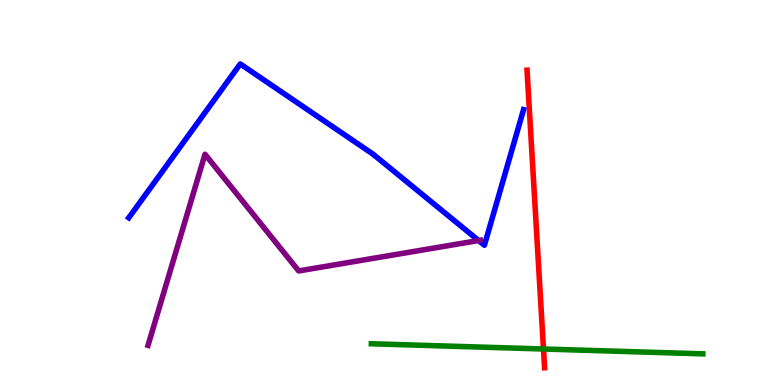[{'lines': ['blue', 'red'], 'intersections': []}, {'lines': ['green', 'red'], 'intersections': [{'x': 7.01, 'y': 0.935}]}, {'lines': ['purple', 'red'], 'intersections': []}, {'lines': ['blue', 'green'], 'intersections': []}, {'lines': ['blue', 'purple'], 'intersections': [{'x': 6.18, 'y': 3.75}]}, {'lines': ['green', 'purple'], 'intersections': []}]